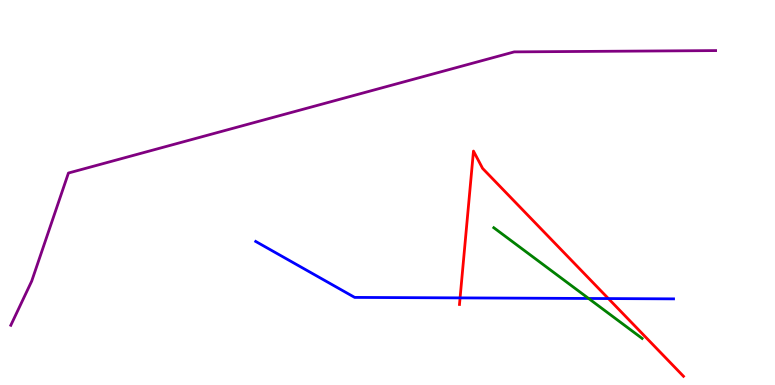[{'lines': ['blue', 'red'], 'intersections': [{'x': 5.94, 'y': 2.26}, {'x': 7.85, 'y': 2.25}]}, {'lines': ['green', 'red'], 'intersections': []}, {'lines': ['purple', 'red'], 'intersections': []}, {'lines': ['blue', 'green'], 'intersections': [{'x': 7.59, 'y': 2.25}]}, {'lines': ['blue', 'purple'], 'intersections': []}, {'lines': ['green', 'purple'], 'intersections': []}]